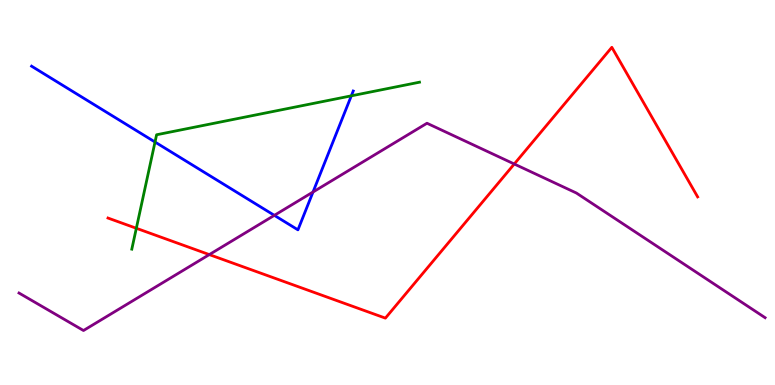[{'lines': ['blue', 'red'], 'intersections': []}, {'lines': ['green', 'red'], 'intersections': [{'x': 1.76, 'y': 4.07}]}, {'lines': ['purple', 'red'], 'intersections': [{'x': 2.7, 'y': 3.39}, {'x': 6.64, 'y': 5.74}]}, {'lines': ['blue', 'green'], 'intersections': [{'x': 2.0, 'y': 6.31}, {'x': 4.53, 'y': 7.51}]}, {'lines': ['blue', 'purple'], 'intersections': [{'x': 3.54, 'y': 4.41}, {'x': 4.04, 'y': 5.01}]}, {'lines': ['green', 'purple'], 'intersections': []}]